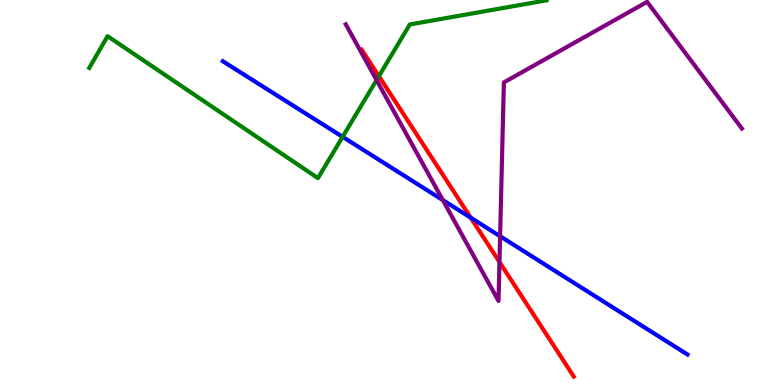[{'lines': ['blue', 'red'], 'intersections': [{'x': 6.07, 'y': 4.35}]}, {'lines': ['green', 'red'], 'intersections': [{'x': 4.89, 'y': 8.02}]}, {'lines': ['purple', 'red'], 'intersections': [{'x': 6.44, 'y': 3.19}]}, {'lines': ['blue', 'green'], 'intersections': [{'x': 4.42, 'y': 6.45}]}, {'lines': ['blue', 'purple'], 'intersections': [{'x': 5.71, 'y': 4.8}, {'x': 6.45, 'y': 3.86}]}, {'lines': ['green', 'purple'], 'intersections': [{'x': 4.86, 'y': 7.92}]}]